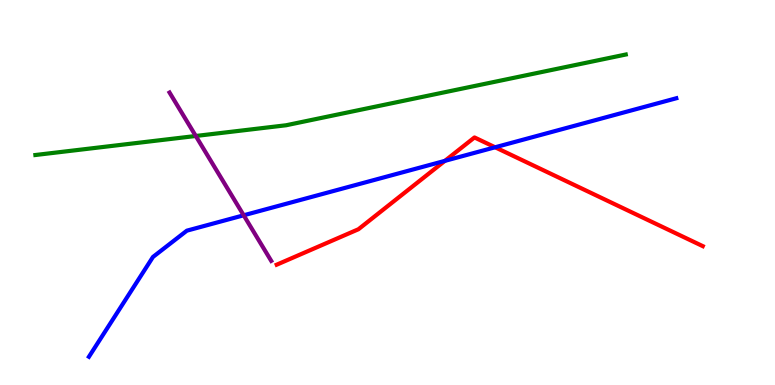[{'lines': ['blue', 'red'], 'intersections': [{'x': 5.74, 'y': 5.82}, {'x': 6.39, 'y': 6.17}]}, {'lines': ['green', 'red'], 'intersections': []}, {'lines': ['purple', 'red'], 'intersections': []}, {'lines': ['blue', 'green'], 'intersections': []}, {'lines': ['blue', 'purple'], 'intersections': [{'x': 3.14, 'y': 4.41}]}, {'lines': ['green', 'purple'], 'intersections': [{'x': 2.53, 'y': 6.47}]}]